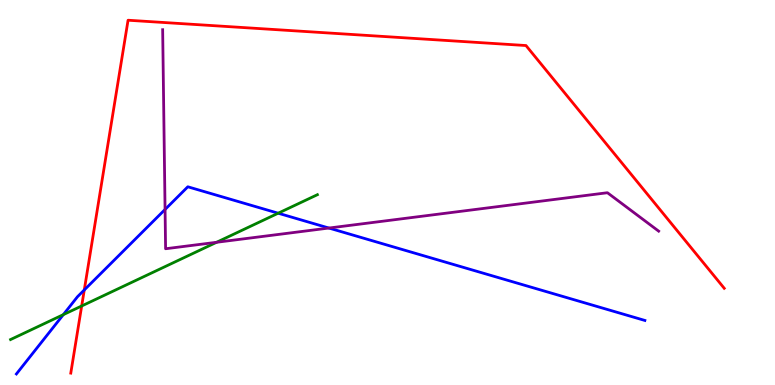[{'lines': ['blue', 'red'], 'intersections': [{'x': 1.09, 'y': 2.47}]}, {'lines': ['green', 'red'], 'intersections': [{'x': 1.05, 'y': 2.05}]}, {'lines': ['purple', 'red'], 'intersections': []}, {'lines': ['blue', 'green'], 'intersections': [{'x': 0.817, 'y': 1.83}, {'x': 3.59, 'y': 4.46}]}, {'lines': ['blue', 'purple'], 'intersections': [{'x': 2.13, 'y': 4.56}, {'x': 4.24, 'y': 4.08}]}, {'lines': ['green', 'purple'], 'intersections': [{'x': 2.79, 'y': 3.71}]}]